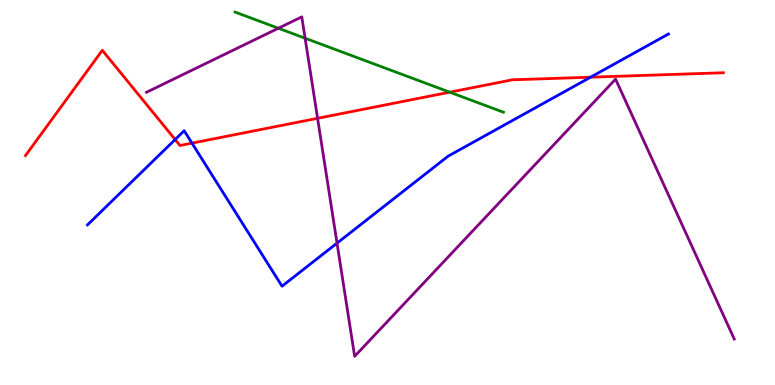[{'lines': ['blue', 'red'], 'intersections': [{'x': 2.26, 'y': 6.38}, {'x': 2.48, 'y': 6.28}, {'x': 7.62, 'y': 7.99}]}, {'lines': ['green', 'red'], 'intersections': [{'x': 5.8, 'y': 7.61}]}, {'lines': ['purple', 'red'], 'intersections': [{'x': 4.1, 'y': 6.93}]}, {'lines': ['blue', 'green'], 'intersections': []}, {'lines': ['blue', 'purple'], 'intersections': [{'x': 4.35, 'y': 3.68}]}, {'lines': ['green', 'purple'], 'intersections': [{'x': 3.59, 'y': 9.27}, {'x': 3.94, 'y': 9.01}]}]